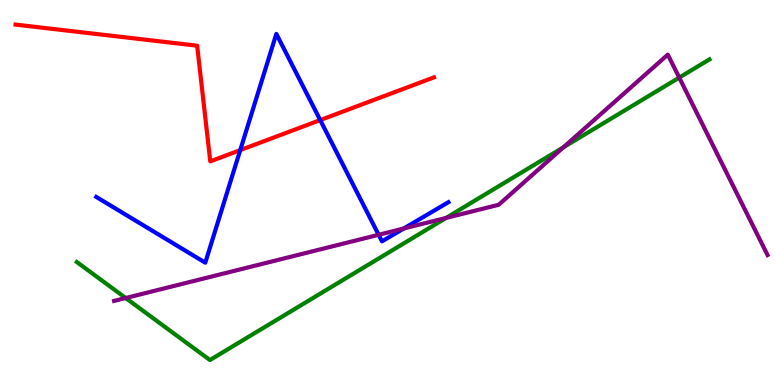[{'lines': ['blue', 'red'], 'intersections': [{'x': 3.1, 'y': 6.1}, {'x': 4.13, 'y': 6.88}]}, {'lines': ['green', 'red'], 'intersections': []}, {'lines': ['purple', 'red'], 'intersections': []}, {'lines': ['blue', 'green'], 'intersections': []}, {'lines': ['blue', 'purple'], 'intersections': [{'x': 4.89, 'y': 3.9}, {'x': 5.21, 'y': 4.06}]}, {'lines': ['green', 'purple'], 'intersections': [{'x': 1.62, 'y': 2.26}, {'x': 5.76, 'y': 4.34}, {'x': 7.27, 'y': 6.17}, {'x': 8.76, 'y': 7.98}]}]